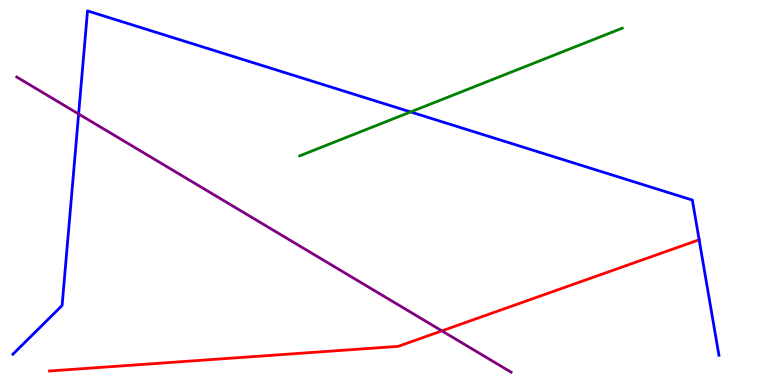[{'lines': ['blue', 'red'], 'intersections': [{'x': 9.02, 'y': 3.77}]}, {'lines': ['green', 'red'], 'intersections': []}, {'lines': ['purple', 'red'], 'intersections': [{'x': 5.7, 'y': 1.41}]}, {'lines': ['blue', 'green'], 'intersections': [{'x': 5.3, 'y': 7.09}]}, {'lines': ['blue', 'purple'], 'intersections': [{'x': 1.01, 'y': 7.04}]}, {'lines': ['green', 'purple'], 'intersections': []}]